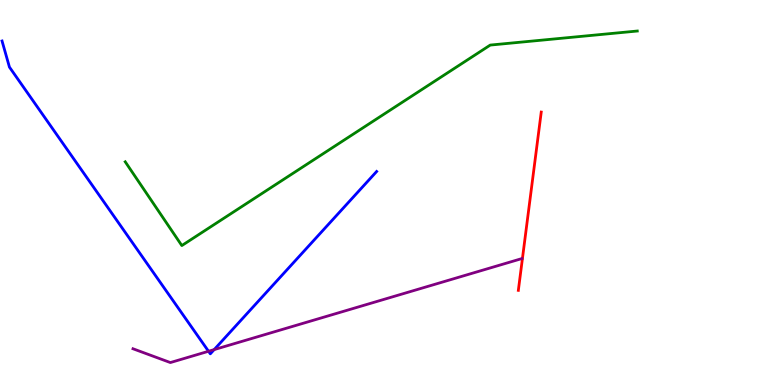[{'lines': ['blue', 'red'], 'intersections': []}, {'lines': ['green', 'red'], 'intersections': []}, {'lines': ['purple', 'red'], 'intersections': []}, {'lines': ['blue', 'green'], 'intersections': []}, {'lines': ['blue', 'purple'], 'intersections': [{'x': 2.69, 'y': 0.876}, {'x': 2.76, 'y': 0.919}]}, {'lines': ['green', 'purple'], 'intersections': []}]